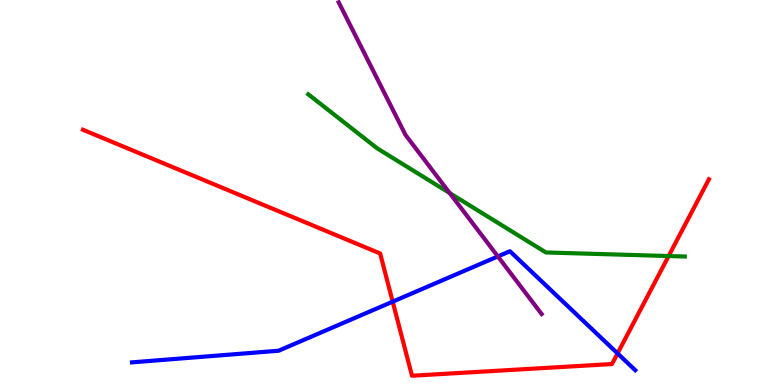[{'lines': ['blue', 'red'], 'intersections': [{'x': 5.07, 'y': 2.16}, {'x': 7.97, 'y': 0.821}]}, {'lines': ['green', 'red'], 'intersections': [{'x': 8.63, 'y': 3.35}]}, {'lines': ['purple', 'red'], 'intersections': []}, {'lines': ['blue', 'green'], 'intersections': []}, {'lines': ['blue', 'purple'], 'intersections': [{'x': 6.42, 'y': 3.34}]}, {'lines': ['green', 'purple'], 'intersections': [{'x': 5.8, 'y': 4.98}]}]